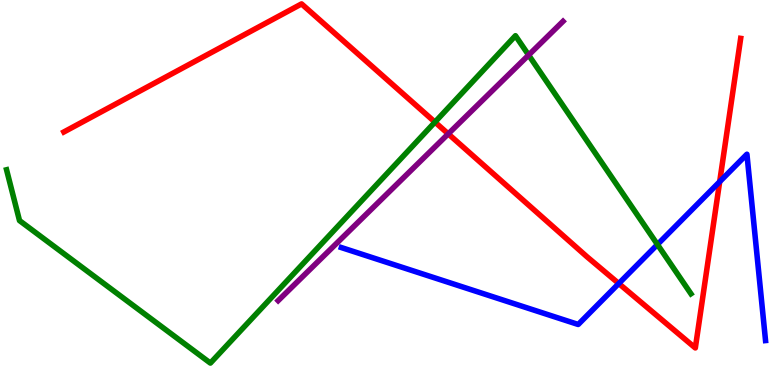[{'lines': ['blue', 'red'], 'intersections': [{'x': 7.98, 'y': 2.64}, {'x': 9.29, 'y': 5.28}]}, {'lines': ['green', 'red'], 'intersections': [{'x': 5.61, 'y': 6.83}]}, {'lines': ['purple', 'red'], 'intersections': [{'x': 5.78, 'y': 6.52}]}, {'lines': ['blue', 'green'], 'intersections': [{'x': 8.48, 'y': 3.65}]}, {'lines': ['blue', 'purple'], 'intersections': []}, {'lines': ['green', 'purple'], 'intersections': [{'x': 6.82, 'y': 8.57}]}]